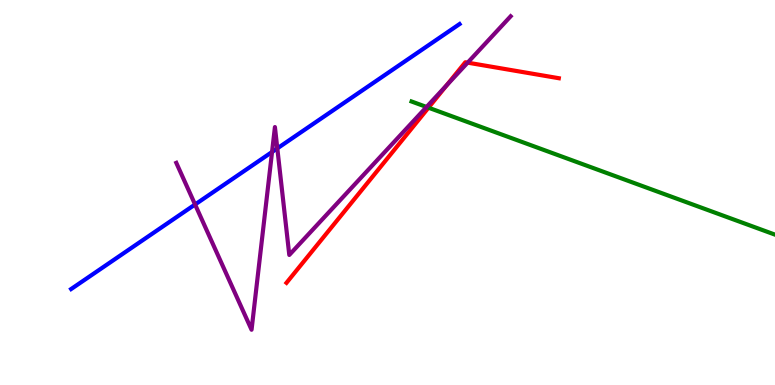[{'lines': ['blue', 'red'], 'intersections': []}, {'lines': ['green', 'red'], 'intersections': [{'x': 5.53, 'y': 7.2}]}, {'lines': ['purple', 'red'], 'intersections': [{'x': 5.76, 'y': 7.78}, {'x': 6.03, 'y': 8.37}]}, {'lines': ['blue', 'green'], 'intersections': []}, {'lines': ['blue', 'purple'], 'intersections': [{'x': 2.52, 'y': 4.69}, {'x': 3.51, 'y': 6.05}, {'x': 3.58, 'y': 6.15}]}, {'lines': ['green', 'purple'], 'intersections': [{'x': 5.5, 'y': 7.22}]}]